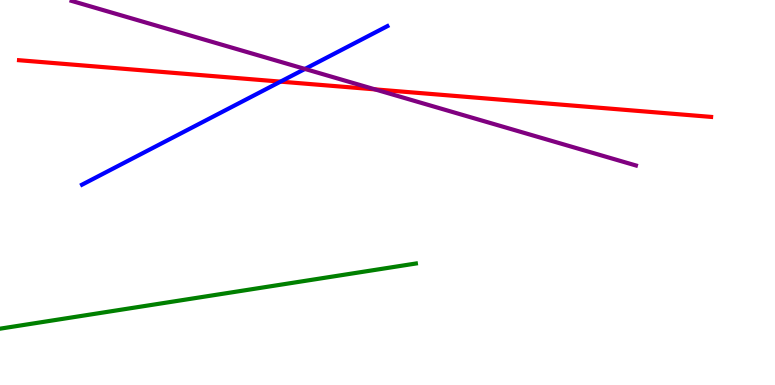[{'lines': ['blue', 'red'], 'intersections': [{'x': 3.62, 'y': 7.88}]}, {'lines': ['green', 'red'], 'intersections': []}, {'lines': ['purple', 'red'], 'intersections': [{'x': 4.84, 'y': 7.68}]}, {'lines': ['blue', 'green'], 'intersections': []}, {'lines': ['blue', 'purple'], 'intersections': [{'x': 3.93, 'y': 8.21}]}, {'lines': ['green', 'purple'], 'intersections': []}]